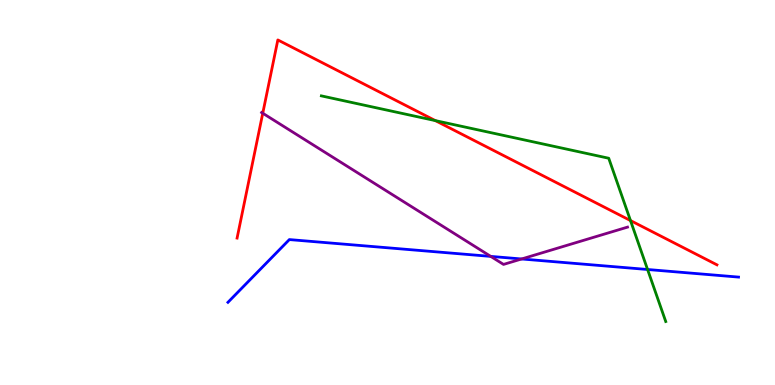[{'lines': ['blue', 'red'], 'intersections': []}, {'lines': ['green', 'red'], 'intersections': [{'x': 5.62, 'y': 6.87}, {'x': 8.14, 'y': 4.27}]}, {'lines': ['purple', 'red'], 'intersections': [{'x': 3.39, 'y': 7.06}]}, {'lines': ['blue', 'green'], 'intersections': [{'x': 8.36, 'y': 3.0}]}, {'lines': ['blue', 'purple'], 'intersections': [{'x': 6.33, 'y': 3.34}, {'x': 6.73, 'y': 3.27}]}, {'lines': ['green', 'purple'], 'intersections': []}]